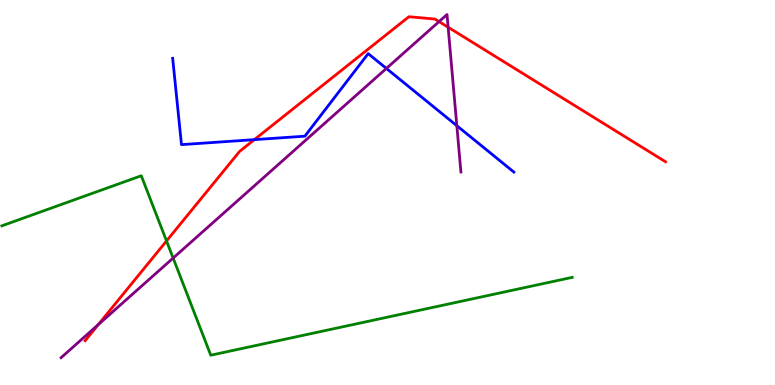[{'lines': ['blue', 'red'], 'intersections': [{'x': 3.28, 'y': 6.37}]}, {'lines': ['green', 'red'], 'intersections': [{'x': 2.15, 'y': 3.74}]}, {'lines': ['purple', 'red'], 'intersections': [{'x': 1.27, 'y': 1.57}, {'x': 5.67, 'y': 9.44}, {'x': 5.78, 'y': 9.29}]}, {'lines': ['blue', 'green'], 'intersections': []}, {'lines': ['blue', 'purple'], 'intersections': [{'x': 4.99, 'y': 8.22}, {'x': 5.89, 'y': 6.74}]}, {'lines': ['green', 'purple'], 'intersections': [{'x': 2.23, 'y': 3.3}]}]